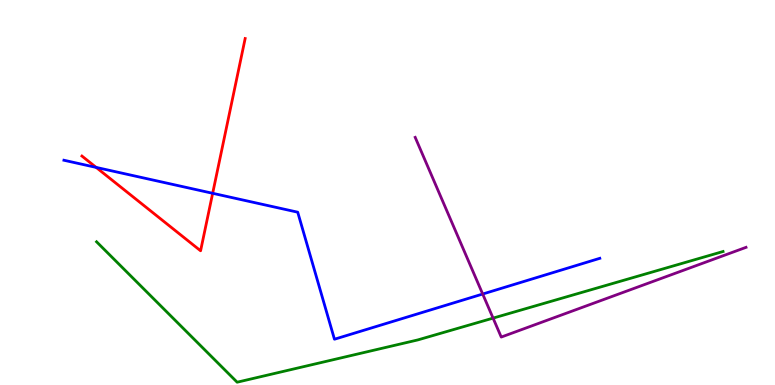[{'lines': ['blue', 'red'], 'intersections': [{'x': 1.24, 'y': 5.65}, {'x': 2.74, 'y': 4.98}]}, {'lines': ['green', 'red'], 'intersections': []}, {'lines': ['purple', 'red'], 'intersections': []}, {'lines': ['blue', 'green'], 'intersections': []}, {'lines': ['blue', 'purple'], 'intersections': [{'x': 6.23, 'y': 2.36}]}, {'lines': ['green', 'purple'], 'intersections': [{'x': 6.36, 'y': 1.74}]}]